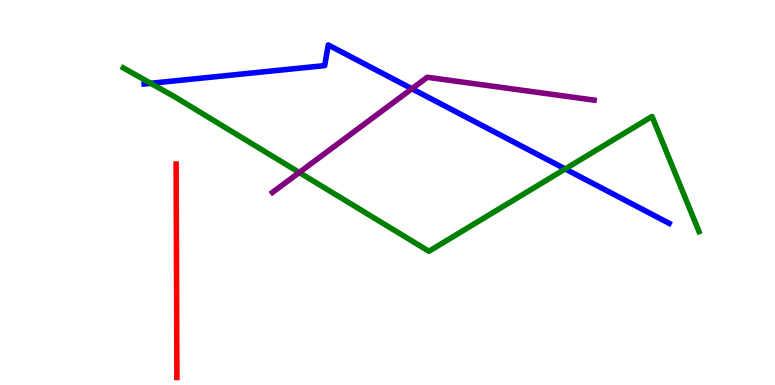[{'lines': ['blue', 'red'], 'intersections': []}, {'lines': ['green', 'red'], 'intersections': []}, {'lines': ['purple', 'red'], 'intersections': []}, {'lines': ['blue', 'green'], 'intersections': [{'x': 1.94, 'y': 7.84}, {'x': 7.29, 'y': 5.61}]}, {'lines': ['blue', 'purple'], 'intersections': [{'x': 5.31, 'y': 7.7}]}, {'lines': ['green', 'purple'], 'intersections': [{'x': 3.86, 'y': 5.52}]}]